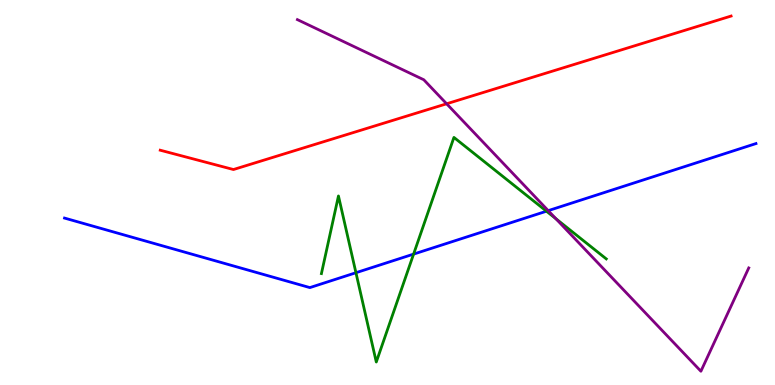[{'lines': ['blue', 'red'], 'intersections': []}, {'lines': ['green', 'red'], 'intersections': []}, {'lines': ['purple', 'red'], 'intersections': [{'x': 5.76, 'y': 7.3}]}, {'lines': ['blue', 'green'], 'intersections': [{'x': 4.59, 'y': 2.92}, {'x': 5.34, 'y': 3.4}, {'x': 7.05, 'y': 4.51}]}, {'lines': ['blue', 'purple'], 'intersections': [{'x': 7.07, 'y': 4.53}]}, {'lines': ['green', 'purple'], 'intersections': [{'x': 7.17, 'y': 4.32}]}]